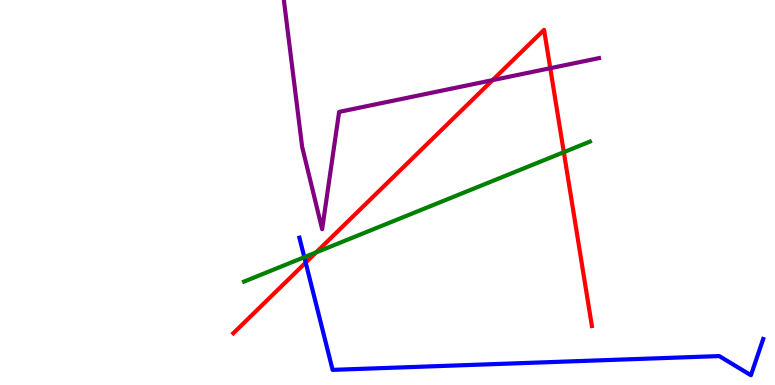[{'lines': ['blue', 'red'], 'intersections': [{'x': 3.94, 'y': 3.18}]}, {'lines': ['green', 'red'], 'intersections': [{'x': 4.08, 'y': 3.44}, {'x': 7.28, 'y': 6.05}]}, {'lines': ['purple', 'red'], 'intersections': [{'x': 6.36, 'y': 7.92}, {'x': 7.1, 'y': 8.23}]}, {'lines': ['blue', 'green'], 'intersections': [{'x': 3.93, 'y': 3.32}]}, {'lines': ['blue', 'purple'], 'intersections': []}, {'lines': ['green', 'purple'], 'intersections': []}]